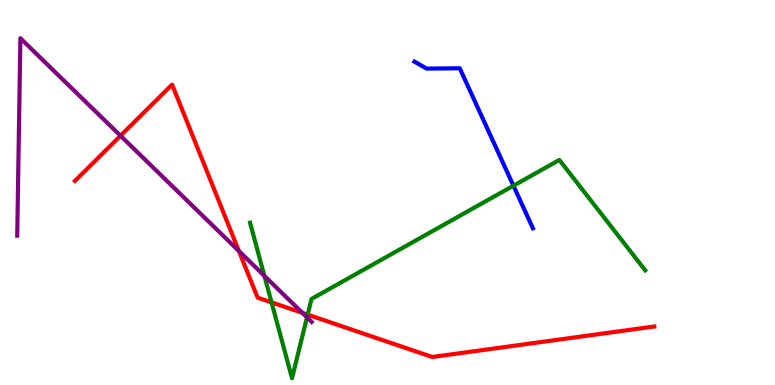[{'lines': ['blue', 'red'], 'intersections': []}, {'lines': ['green', 'red'], 'intersections': [{'x': 3.5, 'y': 2.15}, {'x': 3.97, 'y': 1.83}]}, {'lines': ['purple', 'red'], 'intersections': [{'x': 1.55, 'y': 6.47}, {'x': 3.08, 'y': 3.48}, {'x': 3.9, 'y': 1.87}]}, {'lines': ['blue', 'green'], 'intersections': [{'x': 6.63, 'y': 5.18}]}, {'lines': ['blue', 'purple'], 'intersections': []}, {'lines': ['green', 'purple'], 'intersections': [{'x': 3.41, 'y': 2.83}, {'x': 3.96, 'y': 1.76}]}]